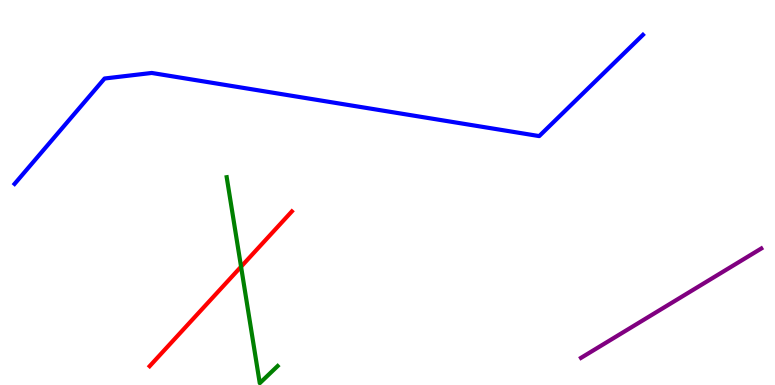[{'lines': ['blue', 'red'], 'intersections': []}, {'lines': ['green', 'red'], 'intersections': [{'x': 3.11, 'y': 3.07}]}, {'lines': ['purple', 'red'], 'intersections': []}, {'lines': ['blue', 'green'], 'intersections': []}, {'lines': ['blue', 'purple'], 'intersections': []}, {'lines': ['green', 'purple'], 'intersections': []}]